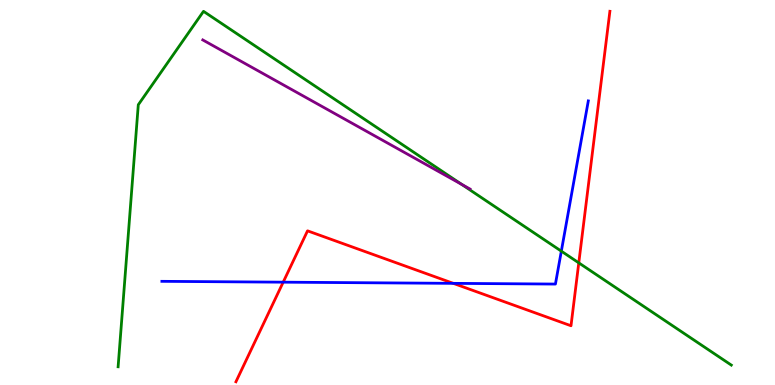[{'lines': ['blue', 'red'], 'intersections': [{'x': 3.65, 'y': 2.67}, {'x': 5.85, 'y': 2.64}]}, {'lines': ['green', 'red'], 'intersections': [{'x': 7.47, 'y': 3.17}]}, {'lines': ['purple', 'red'], 'intersections': []}, {'lines': ['blue', 'green'], 'intersections': [{'x': 7.24, 'y': 3.48}]}, {'lines': ['blue', 'purple'], 'intersections': []}, {'lines': ['green', 'purple'], 'intersections': [{'x': 5.96, 'y': 5.21}]}]